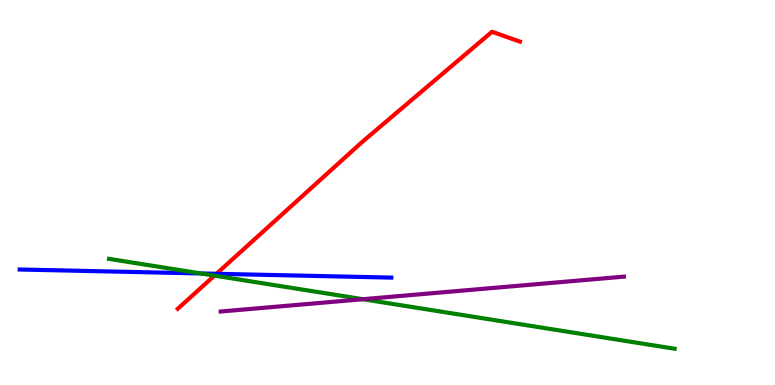[{'lines': ['blue', 'red'], 'intersections': [{'x': 2.79, 'y': 2.89}]}, {'lines': ['green', 'red'], 'intersections': [{'x': 2.77, 'y': 2.84}]}, {'lines': ['purple', 'red'], 'intersections': []}, {'lines': ['blue', 'green'], 'intersections': [{'x': 2.59, 'y': 2.9}]}, {'lines': ['blue', 'purple'], 'intersections': []}, {'lines': ['green', 'purple'], 'intersections': [{'x': 4.68, 'y': 2.23}]}]